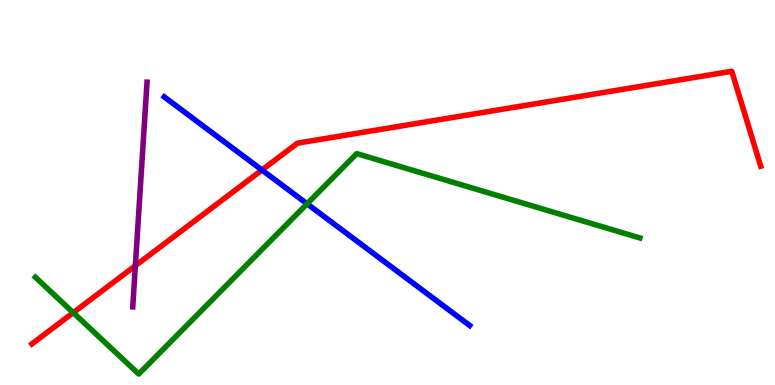[{'lines': ['blue', 'red'], 'intersections': [{'x': 3.38, 'y': 5.58}]}, {'lines': ['green', 'red'], 'intersections': [{'x': 0.945, 'y': 1.88}]}, {'lines': ['purple', 'red'], 'intersections': [{'x': 1.75, 'y': 3.1}]}, {'lines': ['blue', 'green'], 'intersections': [{'x': 3.96, 'y': 4.71}]}, {'lines': ['blue', 'purple'], 'intersections': []}, {'lines': ['green', 'purple'], 'intersections': []}]